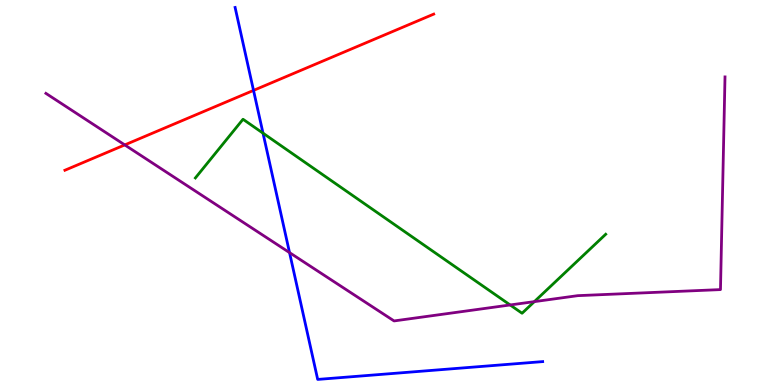[{'lines': ['blue', 'red'], 'intersections': [{'x': 3.27, 'y': 7.65}]}, {'lines': ['green', 'red'], 'intersections': []}, {'lines': ['purple', 'red'], 'intersections': [{'x': 1.61, 'y': 6.24}]}, {'lines': ['blue', 'green'], 'intersections': [{'x': 3.39, 'y': 6.54}]}, {'lines': ['blue', 'purple'], 'intersections': [{'x': 3.74, 'y': 3.44}]}, {'lines': ['green', 'purple'], 'intersections': [{'x': 6.58, 'y': 2.08}, {'x': 6.89, 'y': 2.17}]}]